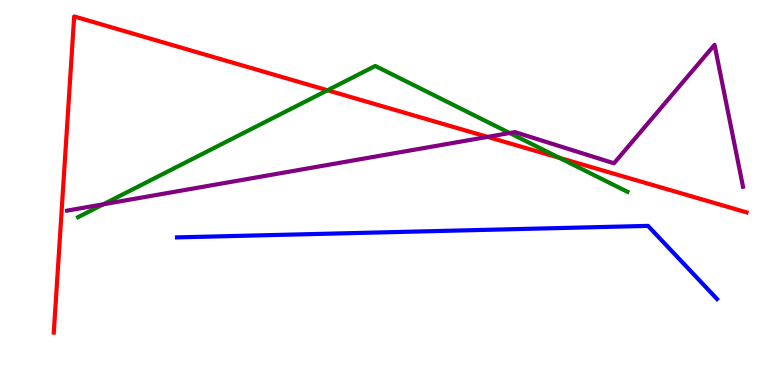[{'lines': ['blue', 'red'], 'intersections': []}, {'lines': ['green', 'red'], 'intersections': [{'x': 4.23, 'y': 7.66}, {'x': 7.22, 'y': 5.9}]}, {'lines': ['purple', 'red'], 'intersections': [{'x': 6.29, 'y': 6.44}]}, {'lines': ['blue', 'green'], 'intersections': []}, {'lines': ['blue', 'purple'], 'intersections': []}, {'lines': ['green', 'purple'], 'intersections': [{'x': 1.33, 'y': 4.69}, {'x': 6.58, 'y': 6.55}]}]